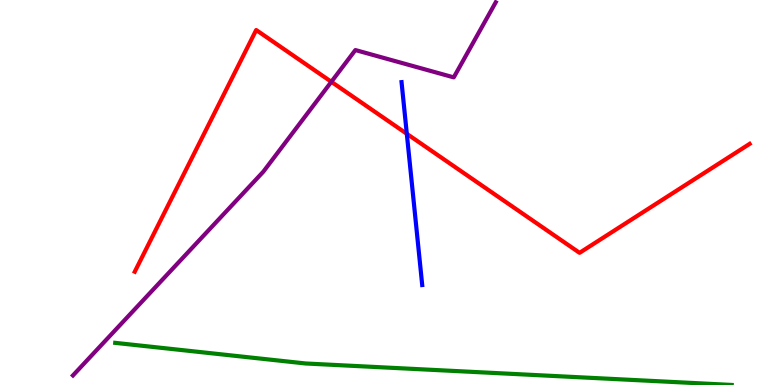[{'lines': ['blue', 'red'], 'intersections': [{'x': 5.25, 'y': 6.52}]}, {'lines': ['green', 'red'], 'intersections': []}, {'lines': ['purple', 'red'], 'intersections': [{'x': 4.28, 'y': 7.88}]}, {'lines': ['blue', 'green'], 'intersections': []}, {'lines': ['blue', 'purple'], 'intersections': []}, {'lines': ['green', 'purple'], 'intersections': []}]